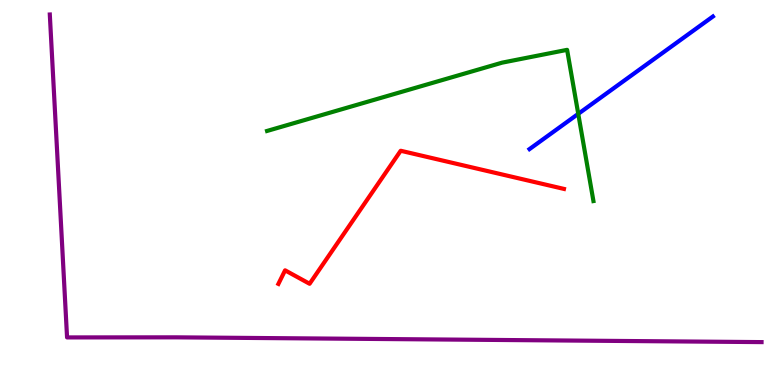[{'lines': ['blue', 'red'], 'intersections': []}, {'lines': ['green', 'red'], 'intersections': []}, {'lines': ['purple', 'red'], 'intersections': []}, {'lines': ['blue', 'green'], 'intersections': [{'x': 7.46, 'y': 7.04}]}, {'lines': ['blue', 'purple'], 'intersections': []}, {'lines': ['green', 'purple'], 'intersections': []}]